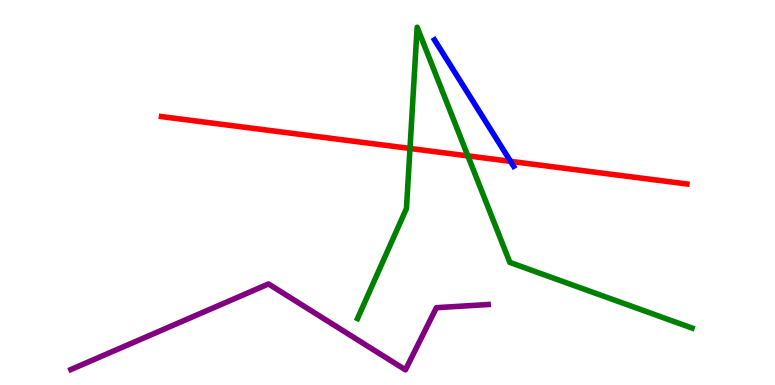[{'lines': ['blue', 'red'], 'intersections': [{'x': 6.59, 'y': 5.81}]}, {'lines': ['green', 'red'], 'intersections': [{'x': 5.29, 'y': 6.14}, {'x': 6.04, 'y': 5.95}]}, {'lines': ['purple', 'red'], 'intersections': []}, {'lines': ['blue', 'green'], 'intersections': []}, {'lines': ['blue', 'purple'], 'intersections': []}, {'lines': ['green', 'purple'], 'intersections': []}]